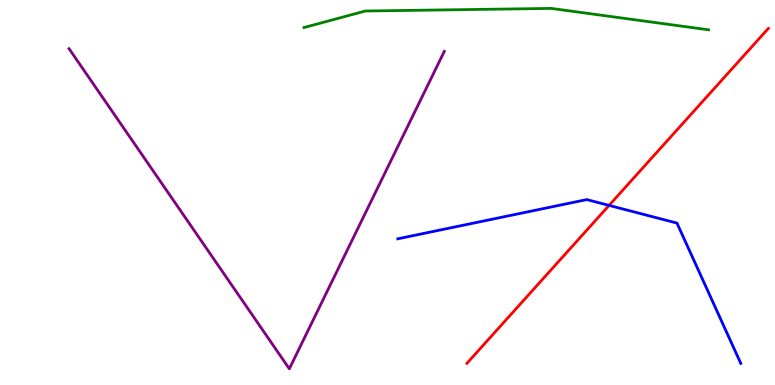[{'lines': ['blue', 'red'], 'intersections': [{'x': 7.86, 'y': 4.67}]}, {'lines': ['green', 'red'], 'intersections': []}, {'lines': ['purple', 'red'], 'intersections': []}, {'lines': ['blue', 'green'], 'intersections': []}, {'lines': ['blue', 'purple'], 'intersections': []}, {'lines': ['green', 'purple'], 'intersections': []}]